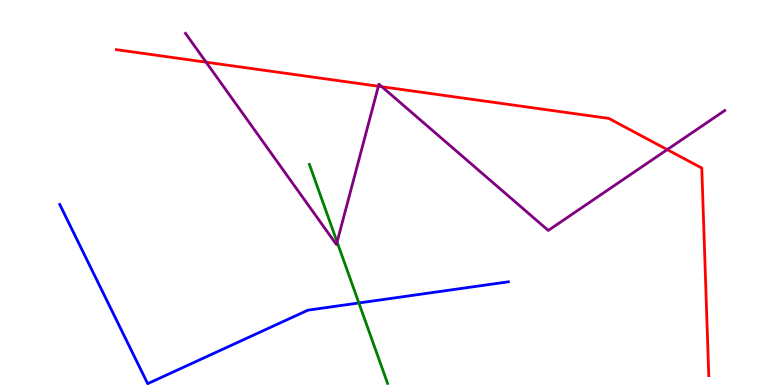[{'lines': ['blue', 'red'], 'intersections': []}, {'lines': ['green', 'red'], 'intersections': []}, {'lines': ['purple', 'red'], 'intersections': [{'x': 2.66, 'y': 8.38}, {'x': 4.88, 'y': 7.76}, {'x': 4.93, 'y': 7.75}, {'x': 8.61, 'y': 6.11}]}, {'lines': ['blue', 'green'], 'intersections': [{'x': 4.63, 'y': 2.13}]}, {'lines': ['blue', 'purple'], 'intersections': []}, {'lines': ['green', 'purple'], 'intersections': [{'x': 4.35, 'y': 3.71}]}]